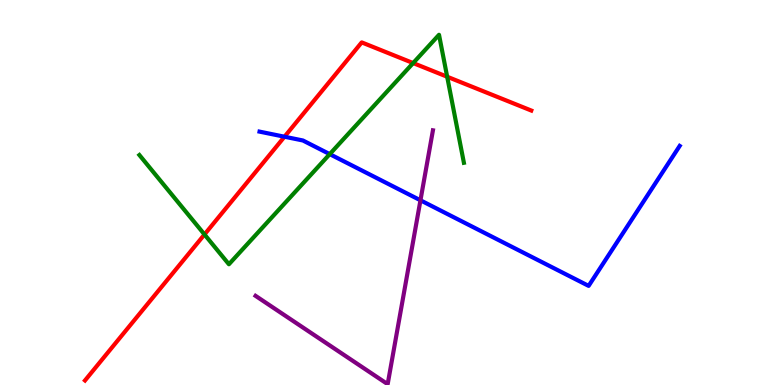[{'lines': ['blue', 'red'], 'intersections': [{'x': 3.67, 'y': 6.45}]}, {'lines': ['green', 'red'], 'intersections': [{'x': 2.64, 'y': 3.91}, {'x': 5.33, 'y': 8.36}, {'x': 5.77, 'y': 8.01}]}, {'lines': ['purple', 'red'], 'intersections': []}, {'lines': ['blue', 'green'], 'intersections': [{'x': 4.25, 'y': 6.0}]}, {'lines': ['blue', 'purple'], 'intersections': [{'x': 5.43, 'y': 4.8}]}, {'lines': ['green', 'purple'], 'intersections': []}]